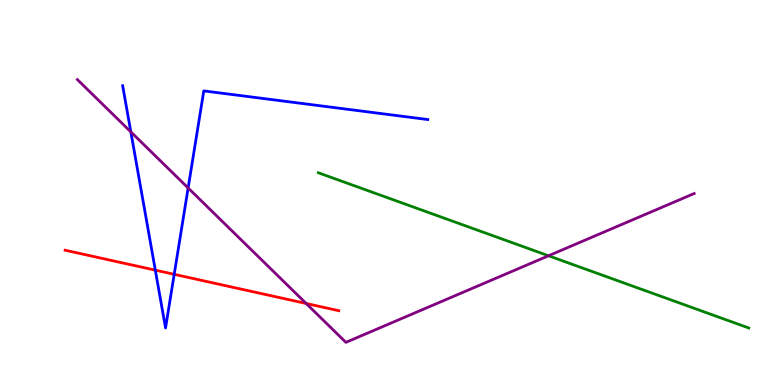[{'lines': ['blue', 'red'], 'intersections': [{'x': 2.0, 'y': 2.98}, {'x': 2.25, 'y': 2.87}]}, {'lines': ['green', 'red'], 'intersections': []}, {'lines': ['purple', 'red'], 'intersections': [{'x': 3.95, 'y': 2.12}]}, {'lines': ['blue', 'green'], 'intersections': []}, {'lines': ['blue', 'purple'], 'intersections': [{'x': 1.69, 'y': 6.57}, {'x': 2.43, 'y': 5.12}]}, {'lines': ['green', 'purple'], 'intersections': [{'x': 7.08, 'y': 3.36}]}]